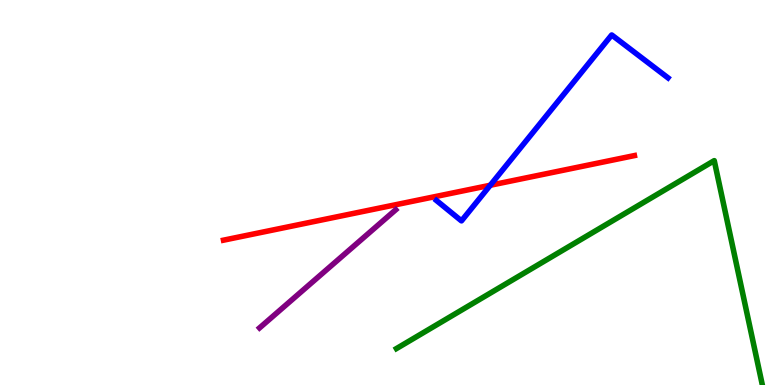[{'lines': ['blue', 'red'], 'intersections': [{'x': 6.33, 'y': 5.19}]}, {'lines': ['green', 'red'], 'intersections': []}, {'lines': ['purple', 'red'], 'intersections': []}, {'lines': ['blue', 'green'], 'intersections': []}, {'lines': ['blue', 'purple'], 'intersections': []}, {'lines': ['green', 'purple'], 'intersections': []}]